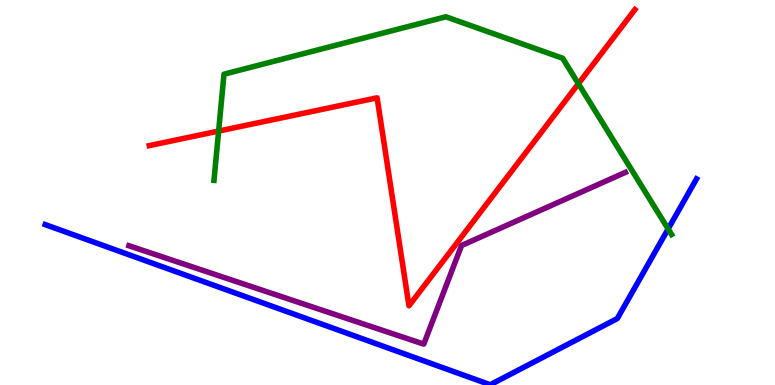[{'lines': ['blue', 'red'], 'intersections': []}, {'lines': ['green', 'red'], 'intersections': [{'x': 2.82, 'y': 6.6}, {'x': 7.46, 'y': 7.83}]}, {'lines': ['purple', 'red'], 'intersections': []}, {'lines': ['blue', 'green'], 'intersections': [{'x': 8.62, 'y': 4.05}]}, {'lines': ['blue', 'purple'], 'intersections': []}, {'lines': ['green', 'purple'], 'intersections': []}]